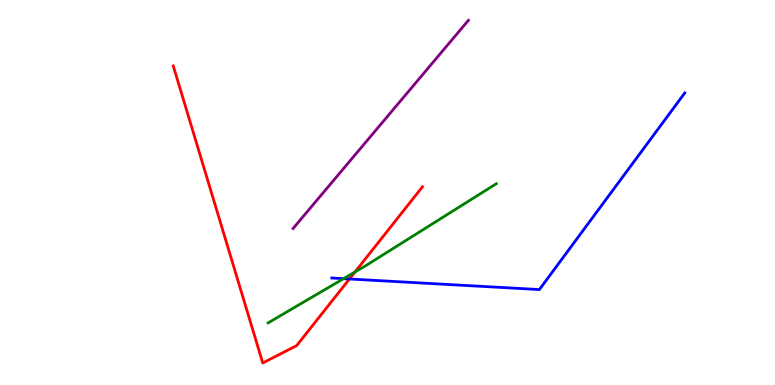[{'lines': ['blue', 'red'], 'intersections': [{'x': 4.51, 'y': 2.75}]}, {'lines': ['green', 'red'], 'intersections': [{'x': 4.58, 'y': 2.94}]}, {'lines': ['purple', 'red'], 'intersections': []}, {'lines': ['blue', 'green'], 'intersections': [{'x': 4.43, 'y': 2.76}]}, {'lines': ['blue', 'purple'], 'intersections': []}, {'lines': ['green', 'purple'], 'intersections': []}]